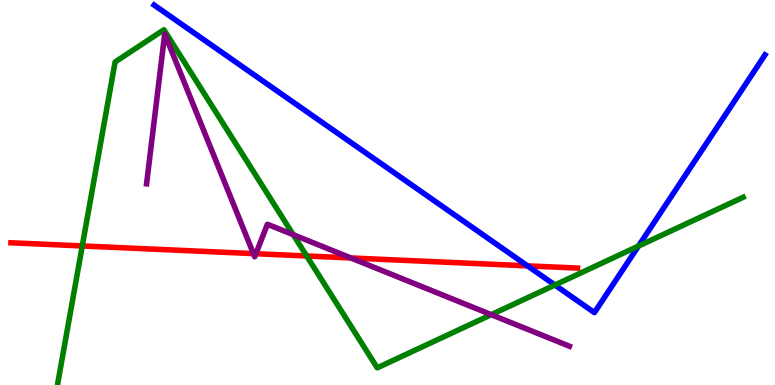[{'lines': ['blue', 'red'], 'intersections': [{'x': 6.81, 'y': 3.09}]}, {'lines': ['green', 'red'], 'intersections': [{'x': 1.06, 'y': 3.61}, {'x': 3.96, 'y': 3.35}]}, {'lines': ['purple', 'red'], 'intersections': [{'x': 3.27, 'y': 3.41}, {'x': 3.3, 'y': 3.41}, {'x': 4.53, 'y': 3.3}]}, {'lines': ['blue', 'green'], 'intersections': [{'x': 7.16, 'y': 2.6}, {'x': 8.24, 'y': 3.61}]}, {'lines': ['blue', 'purple'], 'intersections': []}, {'lines': ['green', 'purple'], 'intersections': [{'x': 3.78, 'y': 3.9}, {'x': 6.34, 'y': 1.83}]}]